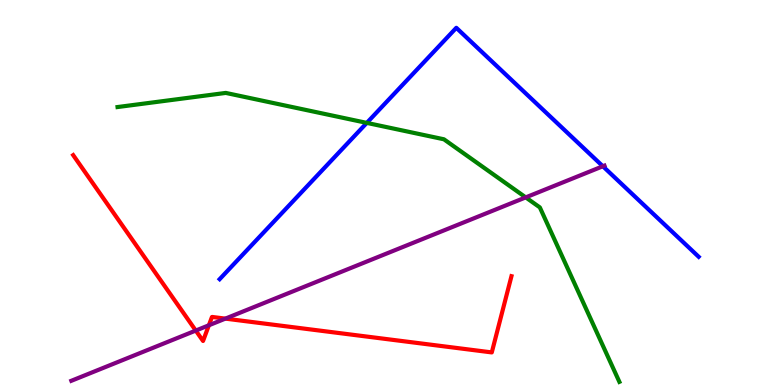[{'lines': ['blue', 'red'], 'intersections': []}, {'lines': ['green', 'red'], 'intersections': []}, {'lines': ['purple', 'red'], 'intersections': [{'x': 2.53, 'y': 1.41}, {'x': 2.7, 'y': 1.55}, {'x': 2.91, 'y': 1.72}]}, {'lines': ['blue', 'green'], 'intersections': [{'x': 4.73, 'y': 6.81}]}, {'lines': ['blue', 'purple'], 'intersections': [{'x': 7.78, 'y': 5.68}]}, {'lines': ['green', 'purple'], 'intersections': [{'x': 6.78, 'y': 4.87}]}]